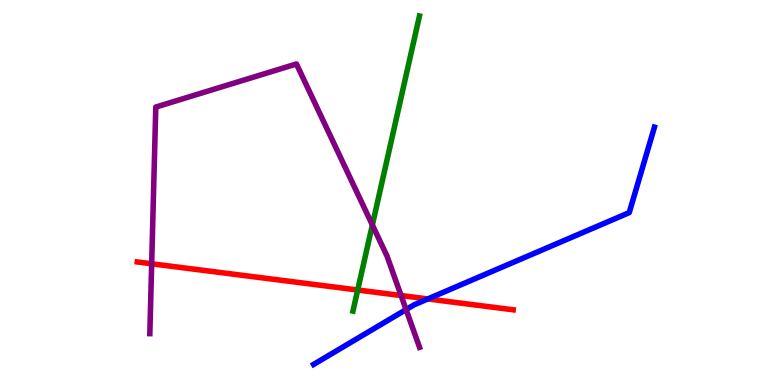[{'lines': ['blue', 'red'], 'intersections': [{'x': 5.52, 'y': 2.24}]}, {'lines': ['green', 'red'], 'intersections': [{'x': 4.62, 'y': 2.47}]}, {'lines': ['purple', 'red'], 'intersections': [{'x': 1.96, 'y': 3.15}, {'x': 5.18, 'y': 2.32}]}, {'lines': ['blue', 'green'], 'intersections': []}, {'lines': ['blue', 'purple'], 'intersections': [{'x': 5.24, 'y': 1.96}]}, {'lines': ['green', 'purple'], 'intersections': [{'x': 4.8, 'y': 4.16}]}]